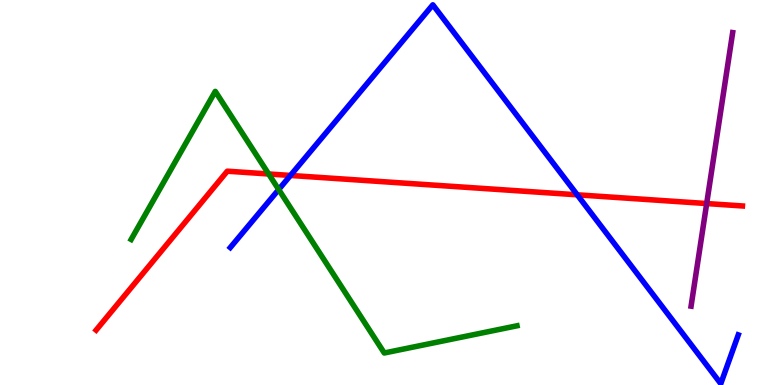[{'lines': ['blue', 'red'], 'intersections': [{'x': 3.75, 'y': 5.44}, {'x': 7.45, 'y': 4.94}]}, {'lines': ['green', 'red'], 'intersections': [{'x': 3.47, 'y': 5.48}]}, {'lines': ['purple', 'red'], 'intersections': [{'x': 9.12, 'y': 4.71}]}, {'lines': ['blue', 'green'], 'intersections': [{'x': 3.6, 'y': 5.08}]}, {'lines': ['blue', 'purple'], 'intersections': []}, {'lines': ['green', 'purple'], 'intersections': []}]